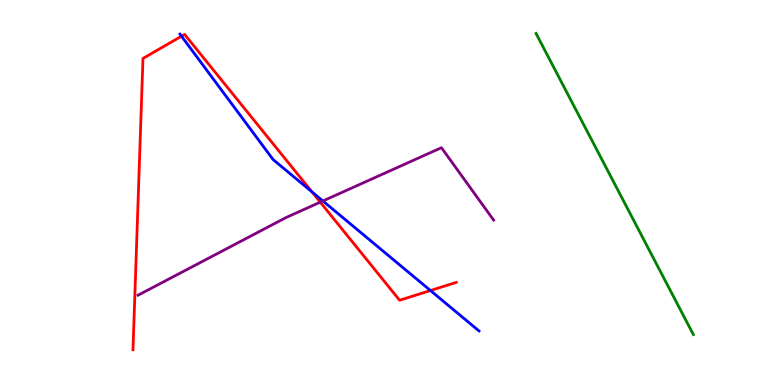[{'lines': ['blue', 'red'], 'intersections': [{'x': 2.34, 'y': 9.06}, {'x': 4.03, 'y': 5.02}, {'x': 5.55, 'y': 2.45}]}, {'lines': ['green', 'red'], 'intersections': []}, {'lines': ['purple', 'red'], 'intersections': [{'x': 4.13, 'y': 4.75}]}, {'lines': ['blue', 'green'], 'intersections': []}, {'lines': ['blue', 'purple'], 'intersections': [{'x': 4.17, 'y': 4.78}]}, {'lines': ['green', 'purple'], 'intersections': []}]